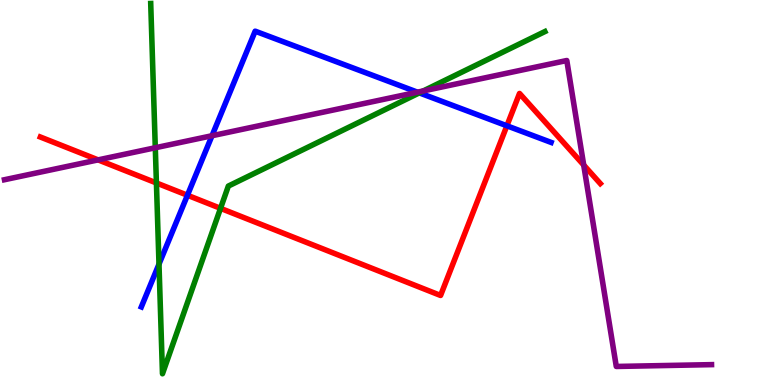[{'lines': ['blue', 'red'], 'intersections': [{'x': 2.42, 'y': 4.93}, {'x': 6.54, 'y': 6.73}]}, {'lines': ['green', 'red'], 'intersections': [{'x': 2.02, 'y': 5.25}, {'x': 2.85, 'y': 4.59}]}, {'lines': ['purple', 'red'], 'intersections': [{'x': 1.27, 'y': 5.85}, {'x': 7.53, 'y': 5.71}]}, {'lines': ['blue', 'green'], 'intersections': [{'x': 2.05, 'y': 3.14}, {'x': 5.41, 'y': 7.59}]}, {'lines': ['blue', 'purple'], 'intersections': [{'x': 2.74, 'y': 6.47}, {'x': 5.39, 'y': 7.61}]}, {'lines': ['green', 'purple'], 'intersections': [{'x': 2.0, 'y': 6.16}, {'x': 5.46, 'y': 7.64}]}]